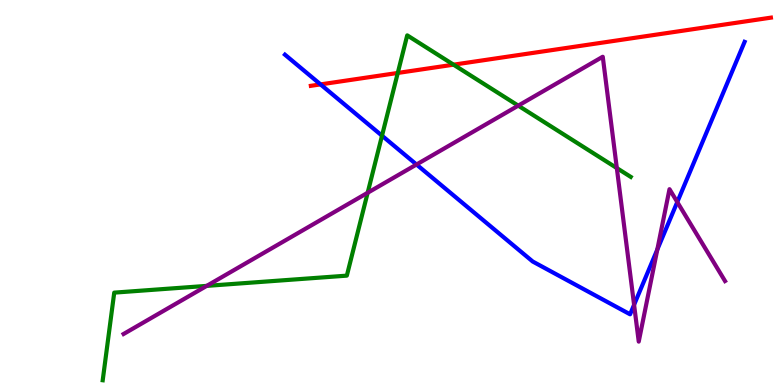[{'lines': ['blue', 'red'], 'intersections': [{'x': 4.14, 'y': 7.81}]}, {'lines': ['green', 'red'], 'intersections': [{'x': 5.13, 'y': 8.11}, {'x': 5.85, 'y': 8.32}]}, {'lines': ['purple', 'red'], 'intersections': []}, {'lines': ['blue', 'green'], 'intersections': [{'x': 4.93, 'y': 6.48}]}, {'lines': ['blue', 'purple'], 'intersections': [{'x': 5.37, 'y': 5.73}, {'x': 8.18, 'y': 2.08}, {'x': 8.48, 'y': 3.52}, {'x': 8.74, 'y': 4.75}]}, {'lines': ['green', 'purple'], 'intersections': [{'x': 2.67, 'y': 2.57}, {'x': 4.74, 'y': 4.99}, {'x': 6.69, 'y': 7.26}, {'x': 7.96, 'y': 5.63}]}]